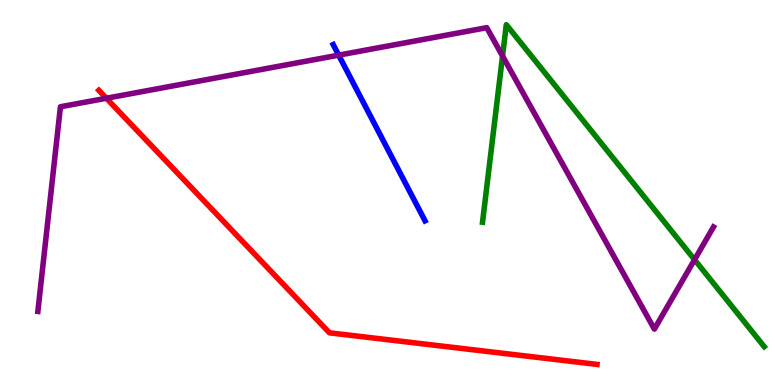[{'lines': ['blue', 'red'], 'intersections': []}, {'lines': ['green', 'red'], 'intersections': []}, {'lines': ['purple', 'red'], 'intersections': [{'x': 1.37, 'y': 7.45}]}, {'lines': ['blue', 'green'], 'intersections': []}, {'lines': ['blue', 'purple'], 'intersections': [{'x': 4.37, 'y': 8.57}]}, {'lines': ['green', 'purple'], 'intersections': [{'x': 6.48, 'y': 8.54}, {'x': 8.96, 'y': 3.25}]}]